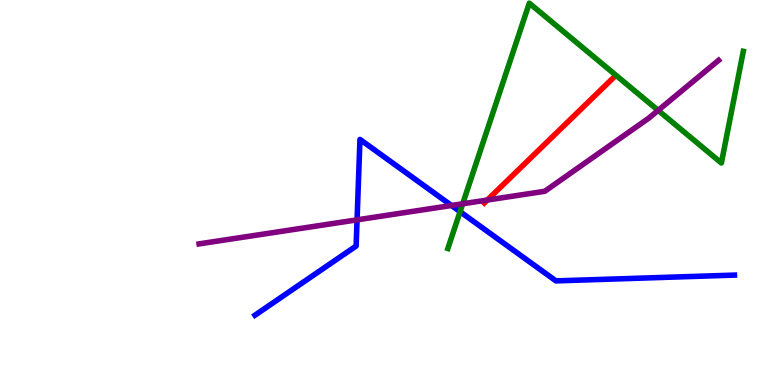[{'lines': ['blue', 'red'], 'intersections': []}, {'lines': ['green', 'red'], 'intersections': []}, {'lines': ['purple', 'red'], 'intersections': [{'x': 6.29, 'y': 4.8}]}, {'lines': ['blue', 'green'], 'intersections': [{'x': 5.94, 'y': 4.5}]}, {'lines': ['blue', 'purple'], 'intersections': [{'x': 4.61, 'y': 4.29}, {'x': 5.83, 'y': 4.66}]}, {'lines': ['green', 'purple'], 'intersections': [{'x': 5.97, 'y': 4.71}, {'x': 8.49, 'y': 7.13}]}]